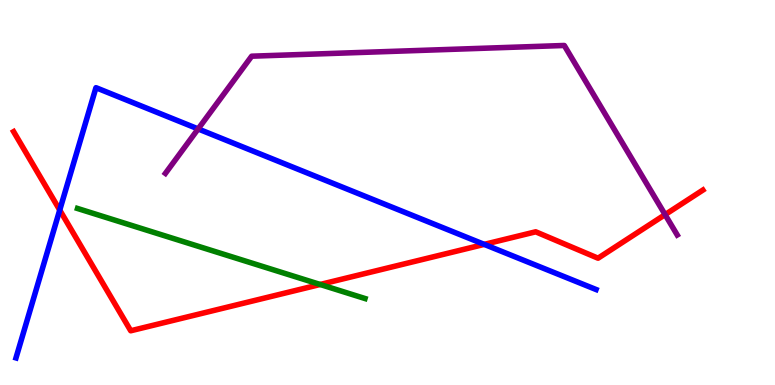[{'lines': ['blue', 'red'], 'intersections': [{'x': 0.771, 'y': 4.54}, {'x': 6.25, 'y': 3.65}]}, {'lines': ['green', 'red'], 'intersections': [{'x': 4.13, 'y': 2.61}]}, {'lines': ['purple', 'red'], 'intersections': [{'x': 8.58, 'y': 4.43}]}, {'lines': ['blue', 'green'], 'intersections': []}, {'lines': ['blue', 'purple'], 'intersections': [{'x': 2.56, 'y': 6.65}]}, {'lines': ['green', 'purple'], 'intersections': []}]